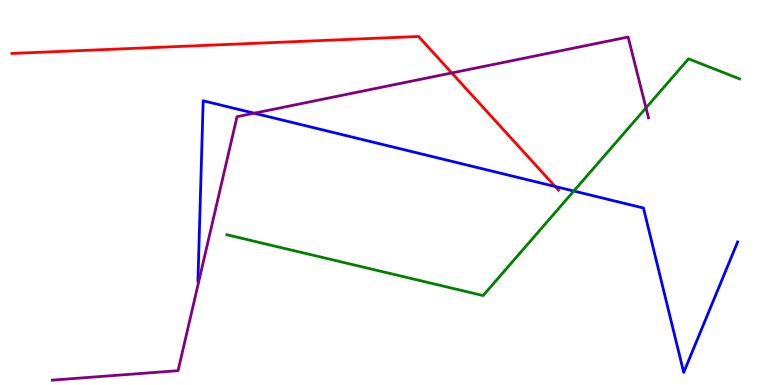[{'lines': ['blue', 'red'], 'intersections': [{'x': 7.16, 'y': 5.16}]}, {'lines': ['green', 'red'], 'intersections': []}, {'lines': ['purple', 'red'], 'intersections': [{'x': 5.83, 'y': 8.11}]}, {'lines': ['blue', 'green'], 'intersections': [{'x': 7.4, 'y': 5.04}]}, {'lines': ['blue', 'purple'], 'intersections': [{'x': 3.28, 'y': 7.06}]}, {'lines': ['green', 'purple'], 'intersections': [{'x': 8.34, 'y': 7.2}]}]